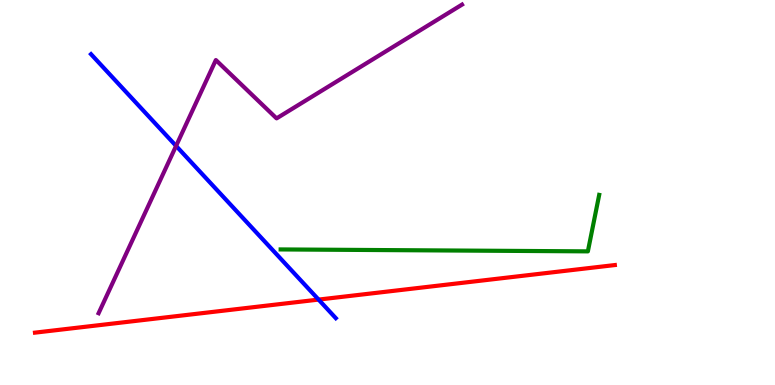[{'lines': ['blue', 'red'], 'intersections': [{'x': 4.11, 'y': 2.22}]}, {'lines': ['green', 'red'], 'intersections': []}, {'lines': ['purple', 'red'], 'intersections': []}, {'lines': ['blue', 'green'], 'intersections': []}, {'lines': ['blue', 'purple'], 'intersections': [{'x': 2.27, 'y': 6.21}]}, {'lines': ['green', 'purple'], 'intersections': []}]